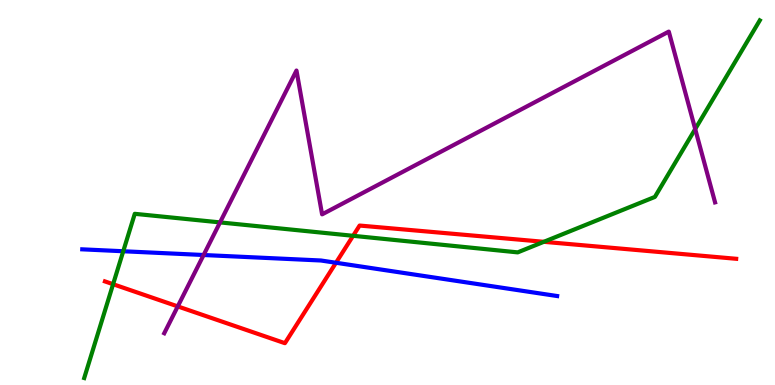[{'lines': ['blue', 'red'], 'intersections': [{'x': 4.34, 'y': 3.18}]}, {'lines': ['green', 'red'], 'intersections': [{'x': 1.46, 'y': 2.62}, {'x': 4.56, 'y': 3.88}, {'x': 7.02, 'y': 3.72}]}, {'lines': ['purple', 'red'], 'intersections': [{'x': 2.29, 'y': 2.04}]}, {'lines': ['blue', 'green'], 'intersections': [{'x': 1.59, 'y': 3.47}]}, {'lines': ['blue', 'purple'], 'intersections': [{'x': 2.63, 'y': 3.38}]}, {'lines': ['green', 'purple'], 'intersections': [{'x': 2.84, 'y': 4.22}, {'x': 8.97, 'y': 6.65}]}]